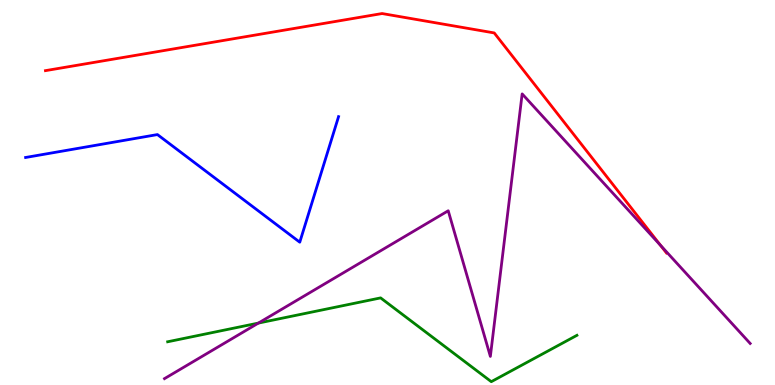[{'lines': ['blue', 'red'], 'intersections': []}, {'lines': ['green', 'red'], 'intersections': []}, {'lines': ['purple', 'red'], 'intersections': [{'x': 8.52, 'y': 3.63}]}, {'lines': ['blue', 'green'], 'intersections': []}, {'lines': ['blue', 'purple'], 'intersections': []}, {'lines': ['green', 'purple'], 'intersections': [{'x': 3.33, 'y': 1.61}]}]